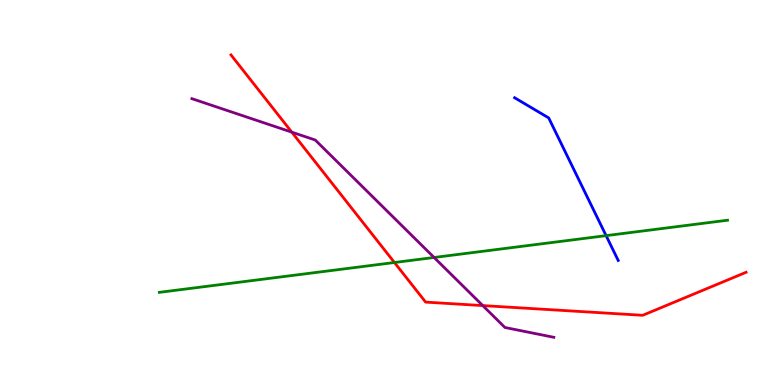[{'lines': ['blue', 'red'], 'intersections': []}, {'lines': ['green', 'red'], 'intersections': [{'x': 5.09, 'y': 3.18}]}, {'lines': ['purple', 'red'], 'intersections': [{'x': 3.77, 'y': 6.57}, {'x': 6.23, 'y': 2.06}]}, {'lines': ['blue', 'green'], 'intersections': [{'x': 7.82, 'y': 3.88}]}, {'lines': ['blue', 'purple'], 'intersections': []}, {'lines': ['green', 'purple'], 'intersections': [{'x': 5.6, 'y': 3.31}]}]